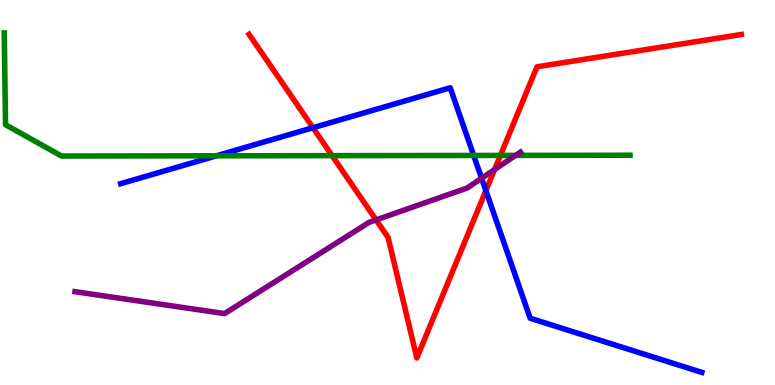[{'lines': ['blue', 'red'], 'intersections': [{'x': 4.04, 'y': 6.68}, {'x': 6.27, 'y': 5.05}]}, {'lines': ['green', 'red'], 'intersections': [{'x': 4.28, 'y': 5.96}, {'x': 6.46, 'y': 5.96}]}, {'lines': ['purple', 'red'], 'intersections': [{'x': 4.85, 'y': 4.29}, {'x': 6.38, 'y': 5.6}]}, {'lines': ['blue', 'green'], 'intersections': [{'x': 2.79, 'y': 5.95}, {'x': 6.11, 'y': 5.96}]}, {'lines': ['blue', 'purple'], 'intersections': [{'x': 6.21, 'y': 5.37}]}, {'lines': ['green', 'purple'], 'intersections': [{'x': 6.65, 'y': 5.96}]}]